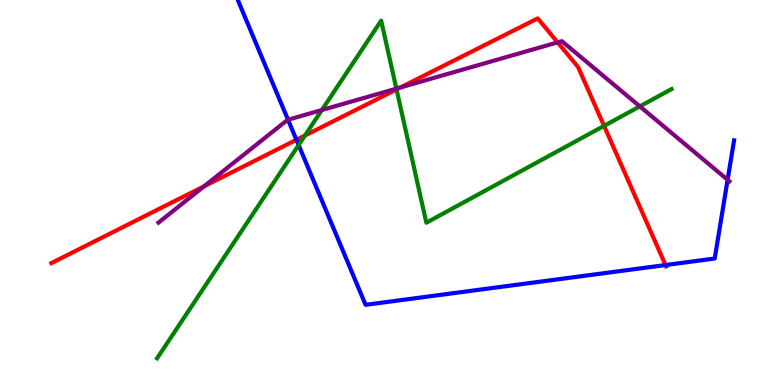[{'lines': ['blue', 'red'], 'intersections': [{'x': 3.82, 'y': 6.37}, {'x': 8.59, 'y': 3.12}]}, {'lines': ['green', 'red'], 'intersections': [{'x': 3.93, 'y': 6.48}, {'x': 5.12, 'y': 7.68}, {'x': 7.79, 'y': 6.73}]}, {'lines': ['purple', 'red'], 'intersections': [{'x': 2.63, 'y': 5.16}, {'x': 5.17, 'y': 7.73}, {'x': 7.2, 'y': 8.9}]}, {'lines': ['blue', 'green'], 'intersections': [{'x': 3.85, 'y': 6.23}]}, {'lines': ['blue', 'purple'], 'intersections': [{'x': 3.72, 'y': 6.89}, {'x': 9.39, 'y': 5.33}]}, {'lines': ['green', 'purple'], 'intersections': [{'x': 4.15, 'y': 7.14}, {'x': 5.11, 'y': 7.7}, {'x': 8.26, 'y': 7.24}]}]